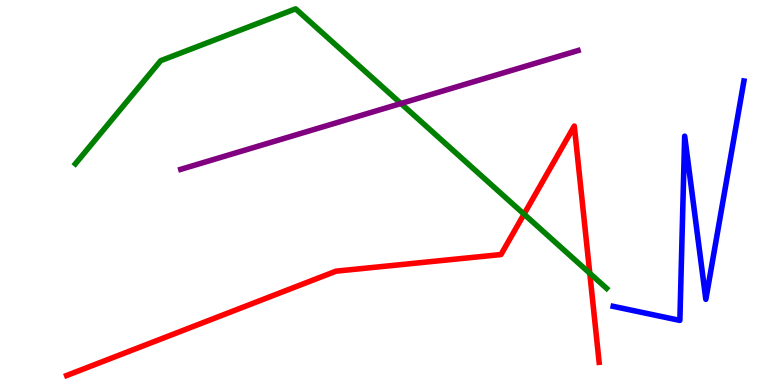[{'lines': ['blue', 'red'], 'intersections': []}, {'lines': ['green', 'red'], 'intersections': [{'x': 6.76, 'y': 4.44}, {'x': 7.61, 'y': 2.9}]}, {'lines': ['purple', 'red'], 'intersections': []}, {'lines': ['blue', 'green'], 'intersections': []}, {'lines': ['blue', 'purple'], 'intersections': []}, {'lines': ['green', 'purple'], 'intersections': [{'x': 5.17, 'y': 7.31}]}]